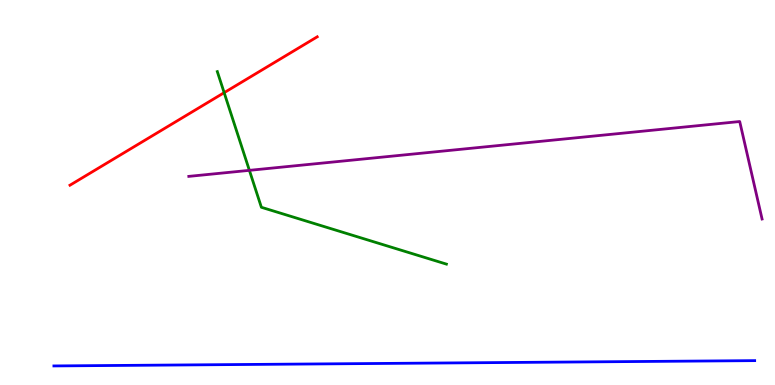[{'lines': ['blue', 'red'], 'intersections': []}, {'lines': ['green', 'red'], 'intersections': [{'x': 2.89, 'y': 7.59}]}, {'lines': ['purple', 'red'], 'intersections': []}, {'lines': ['blue', 'green'], 'intersections': []}, {'lines': ['blue', 'purple'], 'intersections': []}, {'lines': ['green', 'purple'], 'intersections': [{'x': 3.22, 'y': 5.58}]}]